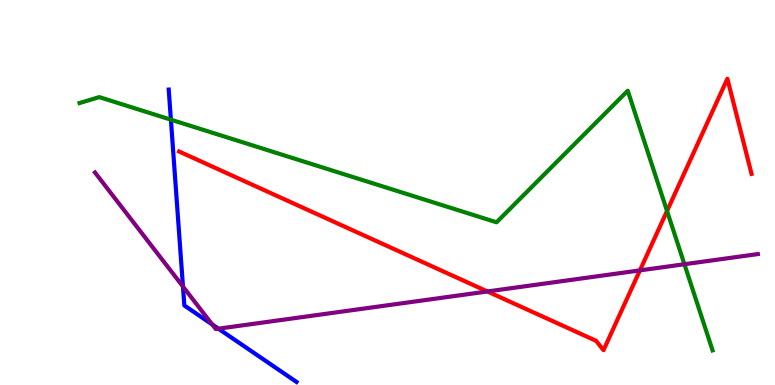[{'lines': ['blue', 'red'], 'intersections': []}, {'lines': ['green', 'red'], 'intersections': [{'x': 8.61, 'y': 4.52}]}, {'lines': ['purple', 'red'], 'intersections': [{'x': 6.29, 'y': 2.43}, {'x': 8.26, 'y': 2.98}]}, {'lines': ['blue', 'green'], 'intersections': [{'x': 2.21, 'y': 6.89}]}, {'lines': ['blue', 'purple'], 'intersections': [{'x': 2.36, 'y': 2.56}, {'x': 2.74, 'y': 1.57}, {'x': 2.82, 'y': 1.46}]}, {'lines': ['green', 'purple'], 'intersections': [{'x': 8.83, 'y': 3.14}]}]